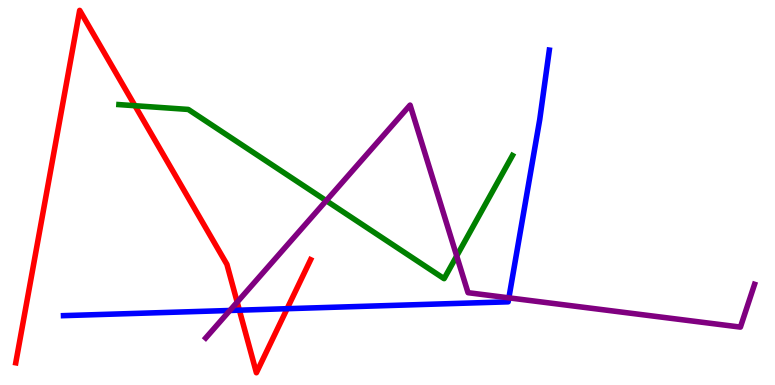[{'lines': ['blue', 'red'], 'intersections': [{'x': 3.09, 'y': 1.94}, {'x': 3.7, 'y': 1.98}]}, {'lines': ['green', 'red'], 'intersections': [{'x': 1.74, 'y': 7.25}]}, {'lines': ['purple', 'red'], 'intersections': [{'x': 3.06, 'y': 2.15}]}, {'lines': ['blue', 'green'], 'intersections': []}, {'lines': ['blue', 'purple'], 'intersections': [{'x': 2.97, 'y': 1.94}, {'x': 6.57, 'y': 2.26}]}, {'lines': ['green', 'purple'], 'intersections': [{'x': 4.21, 'y': 4.79}, {'x': 5.89, 'y': 3.35}]}]